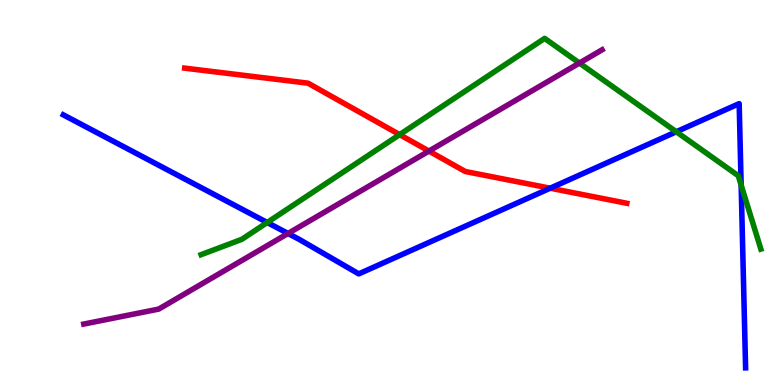[{'lines': ['blue', 'red'], 'intersections': [{'x': 7.1, 'y': 5.11}]}, {'lines': ['green', 'red'], 'intersections': [{'x': 5.16, 'y': 6.5}]}, {'lines': ['purple', 'red'], 'intersections': [{'x': 5.53, 'y': 6.08}]}, {'lines': ['blue', 'green'], 'intersections': [{'x': 3.45, 'y': 4.22}, {'x': 8.73, 'y': 6.58}, {'x': 9.56, 'y': 5.19}]}, {'lines': ['blue', 'purple'], 'intersections': [{'x': 3.72, 'y': 3.94}]}, {'lines': ['green', 'purple'], 'intersections': [{'x': 7.48, 'y': 8.36}]}]